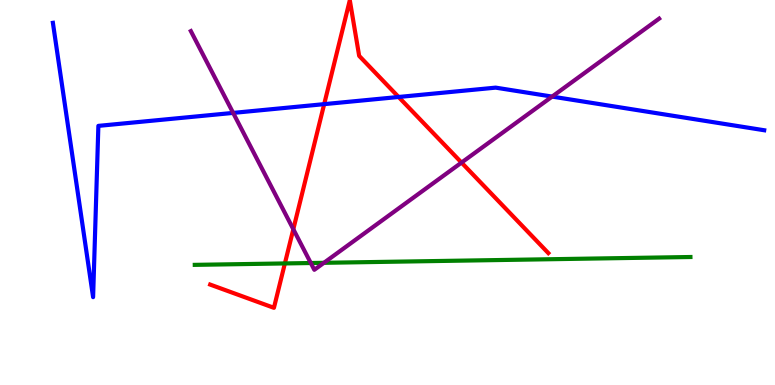[{'lines': ['blue', 'red'], 'intersections': [{'x': 4.18, 'y': 7.3}, {'x': 5.14, 'y': 7.48}]}, {'lines': ['green', 'red'], 'intersections': [{'x': 3.68, 'y': 3.16}]}, {'lines': ['purple', 'red'], 'intersections': [{'x': 3.78, 'y': 4.05}, {'x': 5.96, 'y': 5.78}]}, {'lines': ['blue', 'green'], 'intersections': []}, {'lines': ['blue', 'purple'], 'intersections': [{'x': 3.01, 'y': 7.07}, {'x': 7.12, 'y': 7.49}]}, {'lines': ['green', 'purple'], 'intersections': [{'x': 4.01, 'y': 3.17}, {'x': 4.18, 'y': 3.17}]}]